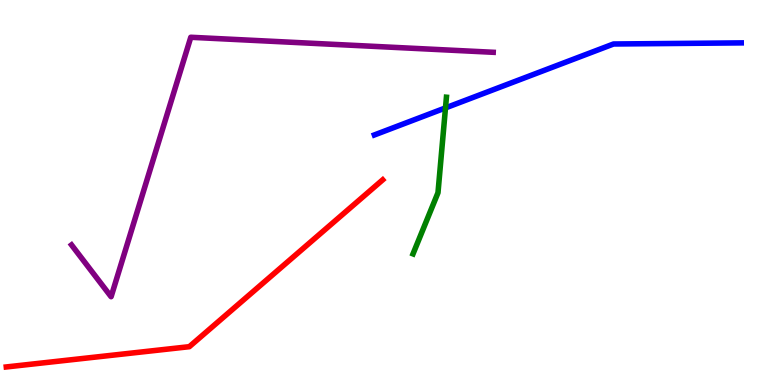[{'lines': ['blue', 'red'], 'intersections': []}, {'lines': ['green', 'red'], 'intersections': []}, {'lines': ['purple', 'red'], 'intersections': []}, {'lines': ['blue', 'green'], 'intersections': [{'x': 5.75, 'y': 7.2}]}, {'lines': ['blue', 'purple'], 'intersections': []}, {'lines': ['green', 'purple'], 'intersections': []}]